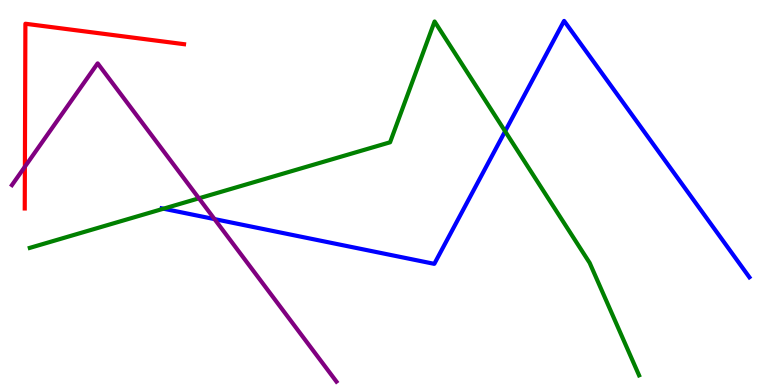[{'lines': ['blue', 'red'], 'intersections': []}, {'lines': ['green', 'red'], 'intersections': []}, {'lines': ['purple', 'red'], 'intersections': [{'x': 0.321, 'y': 5.67}]}, {'lines': ['blue', 'green'], 'intersections': [{'x': 2.11, 'y': 4.58}, {'x': 6.52, 'y': 6.59}]}, {'lines': ['blue', 'purple'], 'intersections': [{'x': 2.77, 'y': 4.31}]}, {'lines': ['green', 'purple'], 'intersections': [{'x': 2.57, 'y': 4.85}]}]